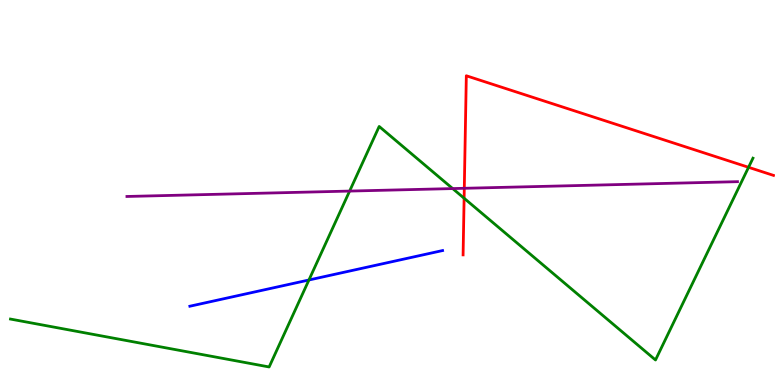[{'lines': ['blue', 'red'], 'intersections': []}, {'lines': ['green', 'red'], 'intersections': [{'x': 5.99, 'y': 4.85}, {'x': 9.66, 'y': 5.65}]}, {'lines': ['purple', 'red'], 'intersections': [{'x': 5.99, 'y': 5.11}]}, {'lines': ['blue', 'green'], 'intersections': [{'x': 3.99, 'y': 2.73}]}, {'lines': ['blue', 'purple'], 'intersections': []}, {'lines': ['green', 'purple'], 'intersections': [{'x': 4.51, 'y': 5.04}, {'x': 5.84, 'y': 5.1}]}]